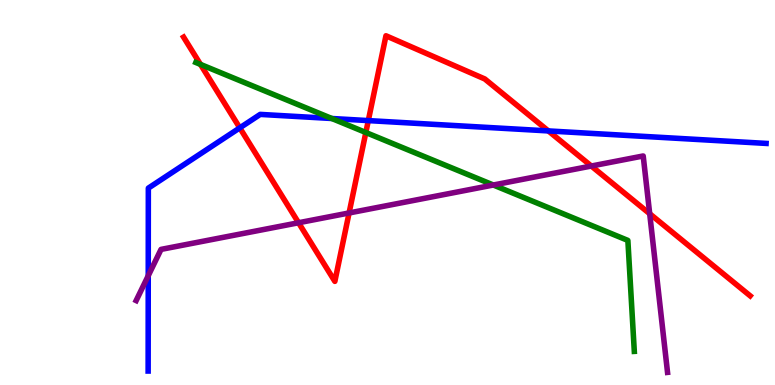[{'lines': ['blue', 'red'], 'intersections': [{'x': 3.09, 'y': 6.68}, {'x': 4.75, 'y': 6.87}, {'x': 7.08, 'y': 6.6}]}, {'lines': ['green', 'red'], 'intersections': [{'x': 2.59, 'y': 8.33}, {'x': 4.72, 'y': 6.56}]}, {'lines': ['purple', 'red'], 'intersections': [{'x': 3.85, 'y': 4.21}, {'x': 4.5, 'y': 4.47}, {'x': 7.63, 'y': 5.69}, {'x': 8.38, 'y': 4.45}]}, {'lines': ['blue', 'green'], 'intersections': [{'x': 4.28, 'y': 6.92}]}, {'lines': ['blue', 'purple'], 'intersections': [{'x': 1.91, 'y': 2.84}]}, {'lines': ['green', 'purple'], 'intersections': [{'x': 6.37, 'y': 5.19}]}]